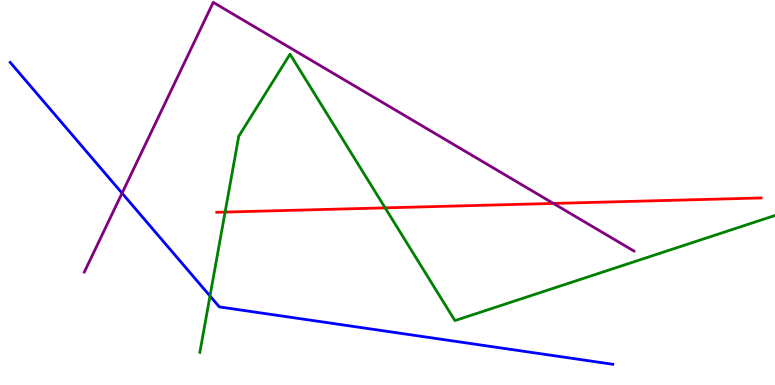[{'lines': ['blue', 'red'], 'intersections': []}, {'lines': ['green', 'red'], 'intersections': [{'x': 2.9, 'y': 4.49}, {'x': 4.97, 'y': 4.6}]}, {'lines': ['purple', 'red'], 'intersections': [{'x': 7.14, 'y': 4.72}]}, {'lines': ['blue', 'green'], 'intersections': [{'x': 2.71, 'y': 2.31}]}, {'lines': ['blue', 'purple'], 'intersections': [{'x': 1.57, 'y': 4.98}]}, {'lines': ['green', 'purple'], 'intersections': []}]